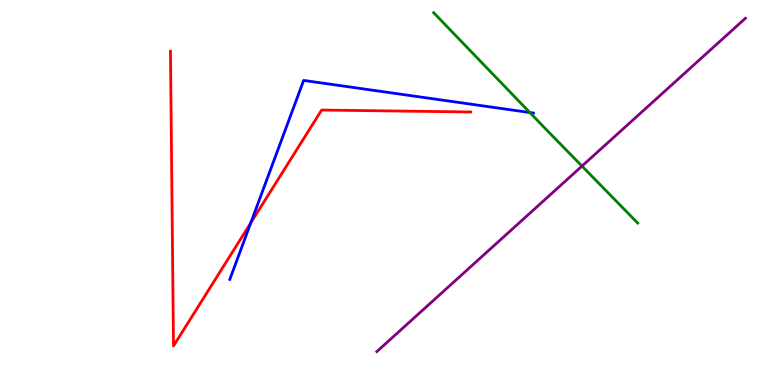[{'lines': ['blue', 'red'], 'intersections': [{'x': 3.24, 'y': 4.21}]}, {'lines': ['green', 'red'], 'intersections': []}, {'lines': ['purple', 'red'], 'intersections': []}, {'lines': ['blue', 'green'], 'intersections': [{'x': 6.84, 'y': 7.08}]}, {'lines': ['blue', 'purple'], 'intersections': []}, {'lines': ['green', 'purple'], 'intersections': [{'x': 7.51, 'y': 5.69}]}]